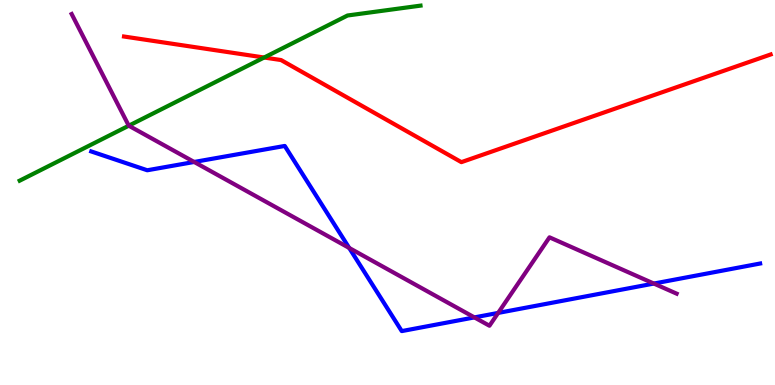[{'lines': ['blue', 'red'], 'intersections': []}, {'lines': ['green', 'red'], 'intersections': [{'x': 3.41, 'y': 8.51}]}, {'lines': ['purple', 'red'], 'intersections': []}, {'lines': ['blue', 'green'], 'intersections': []}, {'lines': ['blue', 'purple'], 'intersections': [{'x': 2.51, 'y': 5.79}, {'x': 4.51, 'y': 3.56}, {'x': 6.12, 'y': 1.76}, {'x': 6.43, 'y': 1.87}, {'x': 8.44, 'y': 2.63}]}, {'lines': ['green', 'purple'], 'intersections': [{'x': 1.66, 'y': 6.74}]}]